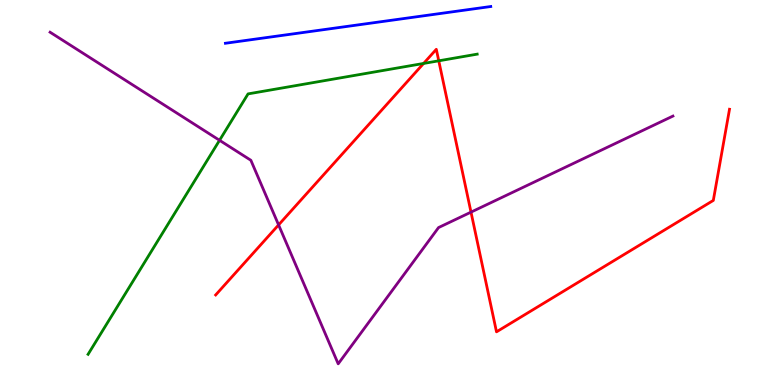[{'lines': ['blue', 'red'], 'intersections': []}, {'lines': ['green', 'red'], 'intersections': [{'x': 5.47, 'y': 8.35}, {'x': 5.66, 'y': 8.42}]}, {'lines': ['purple', 'red'], 'intersections': [{'x': 3.59, 'y': 4.16}, {'x': 6.08, 'y': 4.49}]}, {'lines': ['blue', 'green'], 'intersections': []}, {'lines': ['blue', 'purple'], 'intersections': []}, {'lines': ['green', 'purple'], 'intersections': [{'x': 2.83, 'y': 6.36}]}]